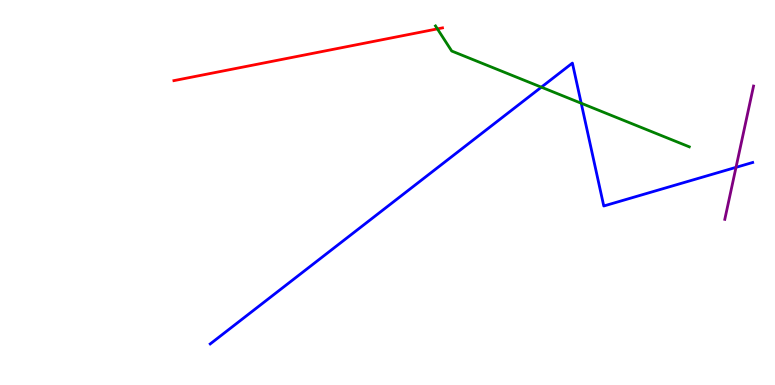[{'lines': ['blue', 'red'], 'intersections': []}, {'lines': ['green', 'red'], 'intersections': [{'x': 5.64, 'y': 9.25}]}, {'lines': ['purple', 'red'], 'intersections': []}, {'lines': ['blue', 'green'], 'intersections': [{'x': 6.99, 'y': 7.74}, {'x': 7.5, 'y': 7.32}]}, {'lines': ['blue', 'purple'], 'intersections': [{'x': 9.5, 'y': 5.65}]}, {'lines': ['green', 'purple'], 'intersections': []}]